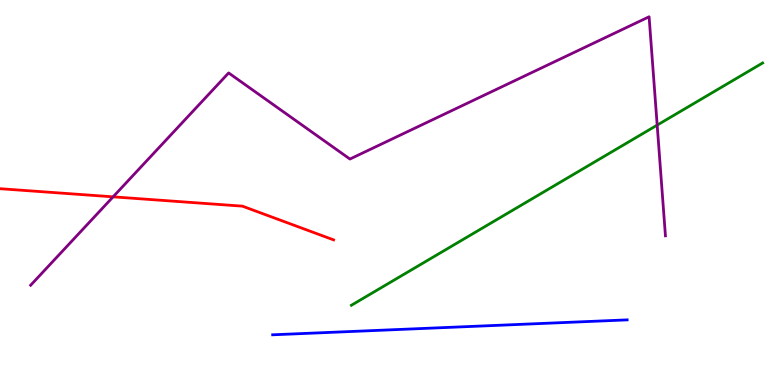[{'lines': ['blue', 'red'], 'intersections': []}, {'lines': ['green', 'red'], 'intersections': []}, {'lines': ['purple', 'red'], 'intersections': [{'x': 1.46, 'y': 4.89}]}, {'lines': ['blue', 'green'], 'intersections': []}, {'lines': ['blue', 'purple'], 'intersections': []}, {'lines': ['green', 'purple'], 'intersections': [{'x': 8.48, 'y': 6.75}]}]